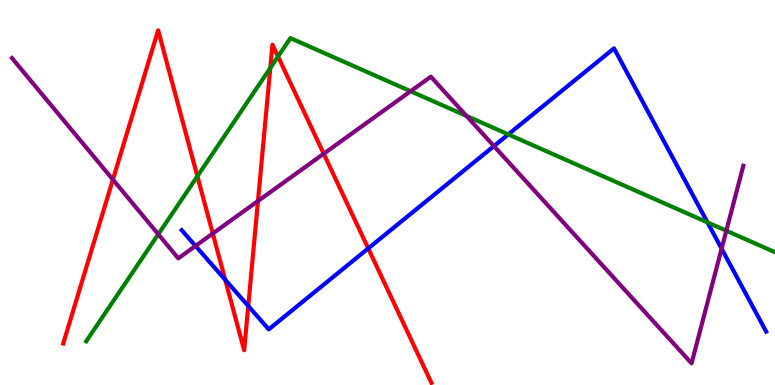[{'lines': ['blue', 'red'], 'intersections': [{'x': 2.91, 'y': 2.73}, {'x': 3.2, 'y': 2.05}, {'x': 4.75, 'y': 3.55}]}, {'lines': ['green', 'red'], 'intersections': [{'x': 2.55, 'y': 5.42}, {'x': 3.49, 'y': 8.23}, {'x': 3.59, 'y': 8.53}]}, {'lines': ['purple', 'red'], 'intersections': [{'x': 1.46, 'y': 5.33}, {'x': 2.75, 'y': 3.93}, {'x': 3.33, 'y': 4.78}, {'x': 4.18, 'y': 6.01}]}, {'lines': ['blue', 'green'], 'intersections': [{'x': 6.56, 'y': 6.51}, {'x': 9.13, 'y': 4.22}]}, {'lines': ['blue', 'purple'], 'intersections': [{'x': 2.52, 'y': 3.61}, {'x': 6.37, 'y': 6.21}, {'x': 9.31, 'y': 3.54}]}, {'lines': ['green', 'purple'], 'intersections': [{'x': 2.04, 'y': 3.92}, {'x': 5.3, 'y': 7.63}, {'x': 6.02, 'y': 6.99}, {'x': 9.37, 'y': 4.01}]}]